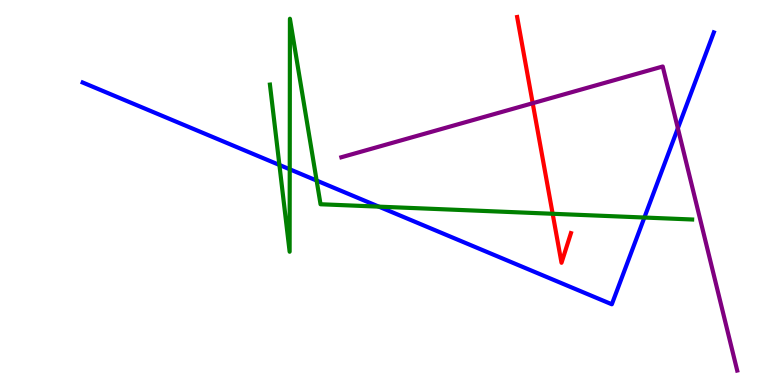[{'lines': ['blue', 'red'], 'intersections': []}, {'lines': ['green', 'red'], 'intersections': [{'x': 7.13, 'y': 4.45}]}, {'lines': ['purple', 'red'], 'intersections': [{'x': 6.87, 'y': 7.32}]}, {'lines': ['blue', 'green'], 'intersections': [{'x': 3.61, 'y': 5.72}, {'x': 3.74, 'y': 5.6}, {'x': 4.09, 'y': 5.31}, {'x': 4.89, 'y': 4.63}, {'x': 8.31, 'y': 4.35}]}, {'lines': ['blue', 'purple'], 'intersections': [{'x': 8.75, 'y': 6.67}]}, {'lines': ['green', 'purple'], 'intersections': []}]